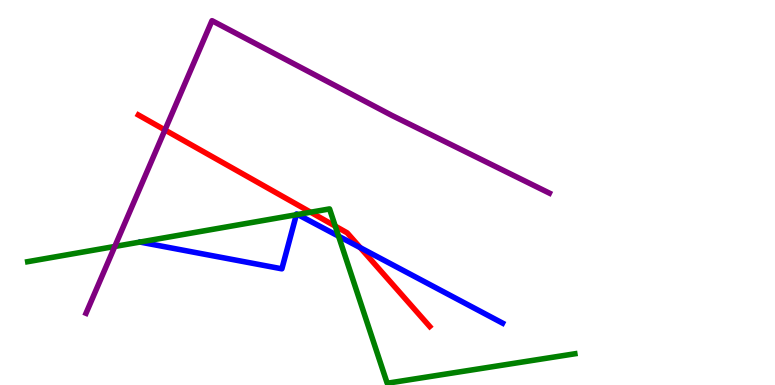[{'lines': ['blue', 'red'], 'intersections': [{'x': 4.65, 'y': 3.57}]}, {'lines': ['green', 'red'], 'intersections': [{'x': 4.01, 'y': 4.49}, {'x': 4.33, 'y': 4.13}]}, {'lines': ['purple', 'red'], 'intersections': [{'x': 2.13, 'y': 6.62}]}, {'lines': ['blue', 'green'], 'intersections': [{'x': 3.82, 'y': 4.42}, {'x': 3.84, 'y': 4.43}, {'x': 4.37, 'y': 3.87}]}, {'lines': ['blue', 'purple'], 'intersections': []}, {'lines': ['green', 'purple'], 'intersections': [{'x': 1.48, 'y': 3.6}]}]